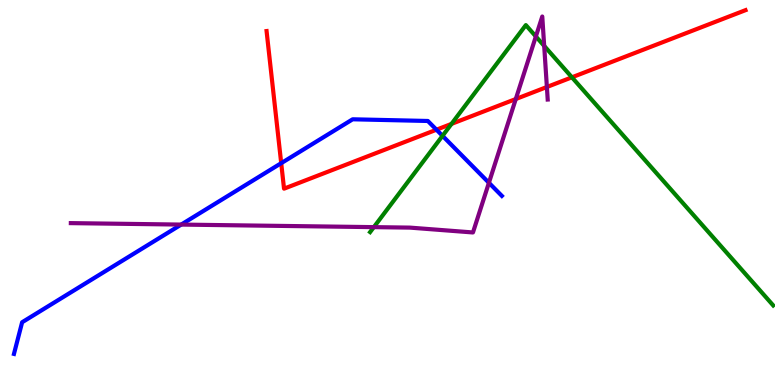[{'lines': ['blue', 'red'], 'intersections': [{'x': 3.63, 'y': 5.76}, {'x': 5.63, 'y': 6.63}]}, {'lines': ['green', 'red'], 'intersections': [{'x': 5.83, 'y': 6.78}, {'x': 7.38, 'y': 7.99}]}, {'lines': ['purple', 'red'], 'intersections': [{'x': 6.66, 'y': 7.43}, {'x': 7.06, 'y': 7.74}]}, {'lines': ['blue', 'green'], 'intersections': [{'x': 5.71, 'y': 6.47}]}, {'lines': ['blue', 'purple'], 'intersections': [{'x': 2.34, 'y': 4.17}, {'x': 6.31, 'y': 5.25}]}, {'lines': ['green', 'purple'], 'intersections': [{'x': 4.82, 'y': 4.1}, {'x': 6.91, 'y': 9.05}, {'x': 7.02, 'y': 8.81}]}]